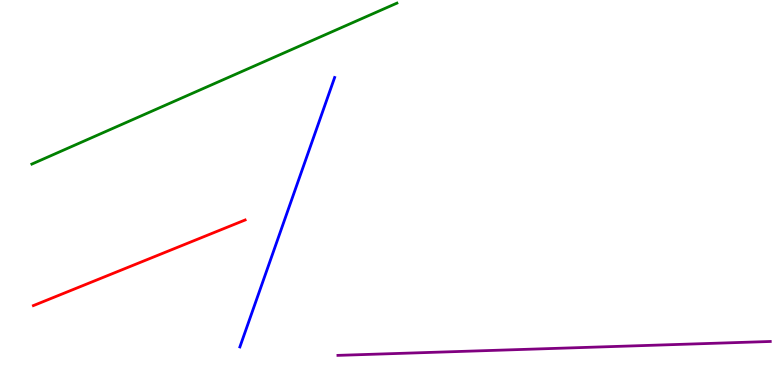[{'lines': ['blue', 'red'], 'intersections': []}, {'lines': ['green', 'red'], 'intersections': []}, {'lines': ['purple', 'red'], 'intersections': []}, {'lines': ['blue', 'green'], 'intersections': []}, {'lines': ['blue', 'purple'], 'intersections': []}, {'lines': ['green', 'purple'], 'intersections': []}]